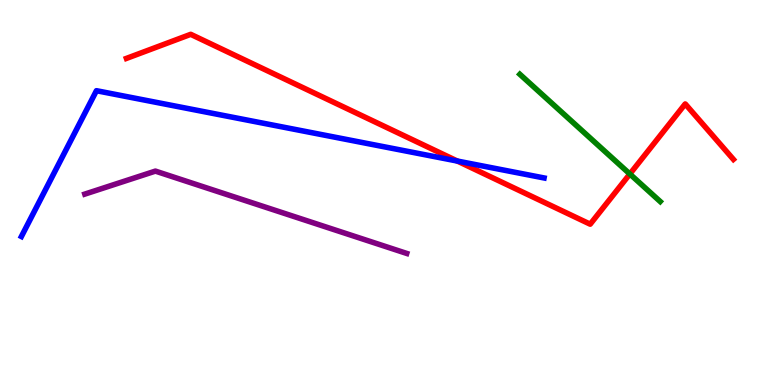[{'lines': ['blue', 'red'], 'intersections': [{'x': 5.9, 'y': 5.82}]}, {'lines': ['green', 'red'], 'intersections': [{'x': 8.13, 'y': 5.48}]}, {'lines': ['purple', 'red'], 'intersections': []}, {'lines': ['blue', 'green'], 'intersections': []}, {'lines': ['blue', 'purple'], 'intersections': []}, {'lines': ['green', 'purple'], 'intersections': []}]